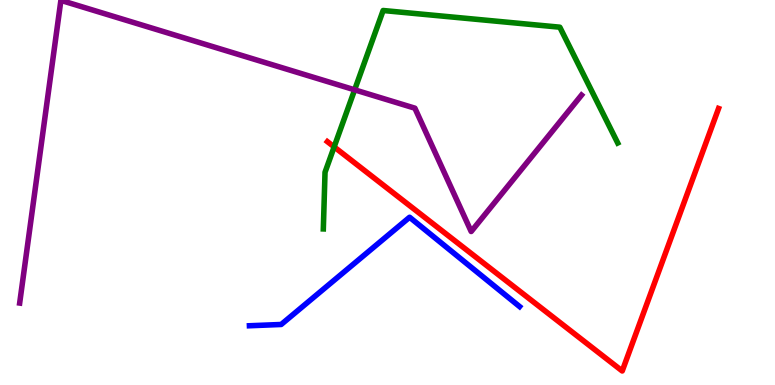[{'lines': ['blue', 'red'], 'intersections': []}, {'lines': ['green', 'red'], 'intersections': [{'x': 4.31, 'y': 6.18}]}, {'lines': ['purple', 'red'], 'intersections': []}, {'lines': ['blue', 'green'], 'intersections': []}, {'lines': ['blue', 'purple'], 'intersections': []}, {'lines': ['green', 'purple'], 'intersections': [{'x': 4.58, 'y': 7.67}]}]